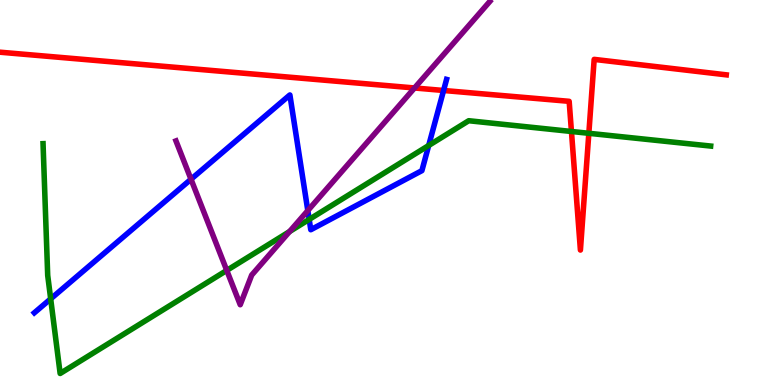[{'lines': ['blue', 'red'], 'intersections': [{'x': 5.72, 'y': 7.65}]}, {'lines': ['green', 'red'], 'intersections': [{'x': 7.37, 'y': 6.59}, {'x': 7.6, 'y': 6.54}]}, {'lines': ['purple', 'red'], 'intersections': [{'x': 5.35, 'y': 7.71}]}, {'lines': ['blue', 'green'], 'intersections': [{'x': 0.654, 'y': 2.24}, {'x': 3.99, 'y': 4.3}, {'x': 5.53, 'y': 6.22}]}, {'lines': ['blue', 'purple'], 'intersections': [{'x': 2.46, 'y': 5.34}, {'x': 3.97, 'y': 4.53}]}, {'lines': ['green', 'purple'], 'intersections': [{'x': 2.93, 'y': 2.98}, {'x': 3.74, 'y': 3.99}]}]